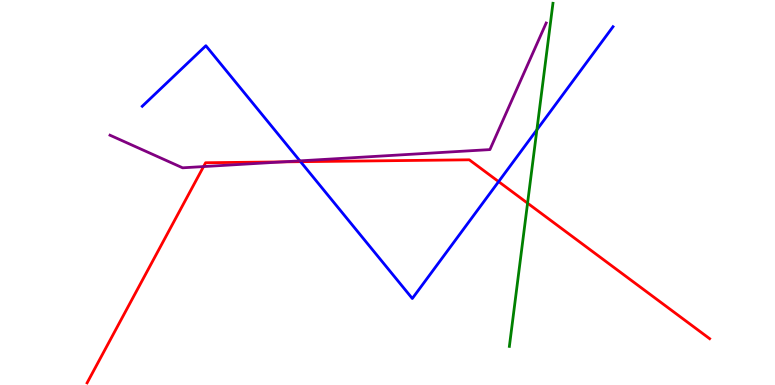[{'lines': ['blue', 'red'], 'intersections': [{'x': 3.88, 'y': 5.8}, {'x': 6.43, 'y': 5.28}]}, {'lines': ['green', 'red'], 'intersections': [{'x': 6.81, 'y': 4.72}]}, {'lines': ['purple', 'red'], 'intersections': [{'x': 2.63, 'y': 5.67}, {'x': 3.65, 'y': 5.8}]}, {'lines': ['blue', 'green'], 'intersections': [{'x': 6.93, 'y': 6.63}]}, {'lines': ['blue', 'purple'], 'intersections': [{'x': 3.87, 'y': 5.82}]}, {'lines': ['green', 'purple'], 'intersections': []}]